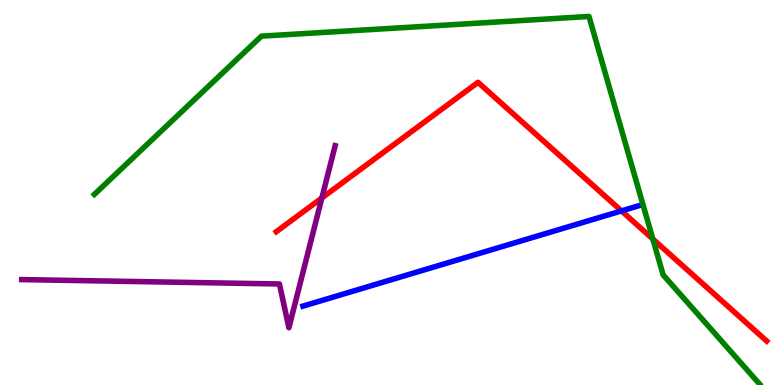[{'lines': ['blue', 'red'], 'intersections': [{'x': 8.02, 'y': 4.52}]}, {'lines': ['green', 'red'], 'intersections': [{'x': 8.42, 'y': 3.79}]}, {'lines': ['purple', 'red'], 'intersections': [{'x': 4.15, 'y': 4.86}]}, {'lines': ['blue', 'green'], 'intersections': []}, {'lines': ['blue', 'purple'], 'intersections': []}, {'lines': ['green', 'purple'], 'intersections': []}]